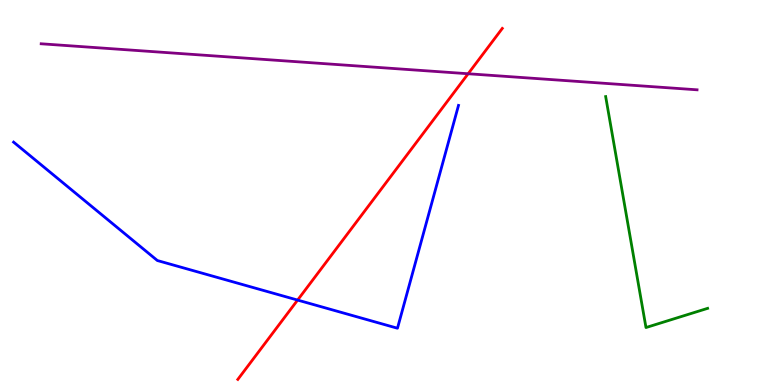[{'lines': ['blue', 'red'], 'intersections': [{'x': 3.84, 'y': 2.21}]}, {'lines': ['green', 'red'], 'intersections': []}, {'lines': ['purple', 'red'], 'intersections': [{'x': 6.04, 'y': 8.08}]}, {'lines': ['blue', 'green'], 'intersections': []}, {'lines': ['blue', 'purple'], 'intersections': []}, {'lines': ['green', 'purple'], 'intersections': []}]